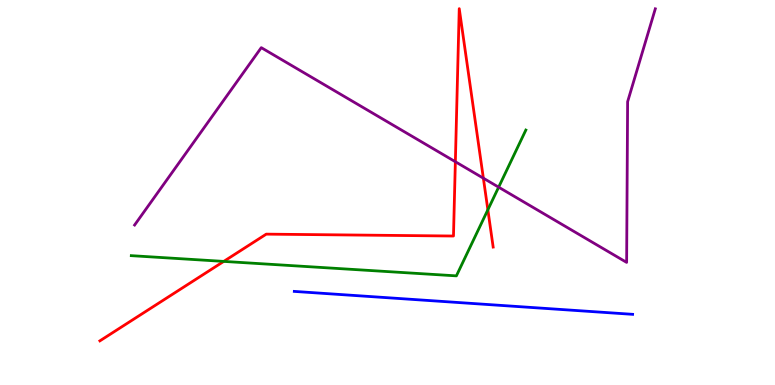[{'lines': ['blue', 'red'], 'intersections': []}, {'lines': ['green', 'red'], 'intersections': [{'x': 2.89, 'y': 3.21}, {'x': 6.29, 'y': 4.55}]}, {'lines': ['purple', 'red'], 'intersections': [{'x': 5.88, 'y': 5.8}, {'x': 6.24, 'y': 5.37}]}, {'lines': ['blue', 'green'], 'intersections': []}, {'lines': ['blue', 'purple'], 'intersections': []}, {'lines': ['green', 'purple'], 'intersections': [{'x': 6.43, 'y': 5.14}]}]